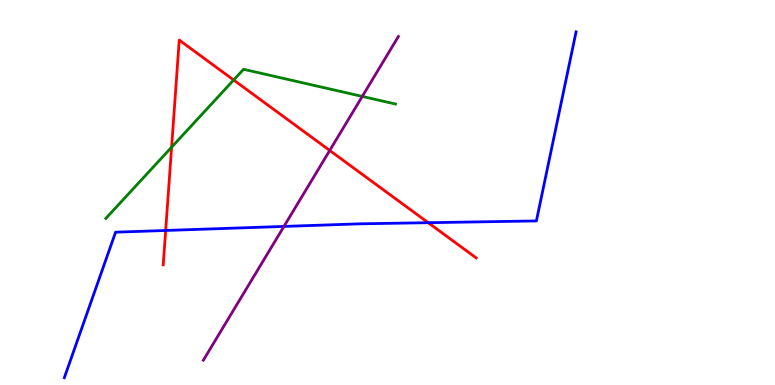[{'lines': ['blue', 'red'], 'intersections': [{'x': 2.14, 'y': 4.01}, {'x': 5.53, 'y': 4.22}]}, {'lines': ['green', 'red'], 'intersections': [{'x': 2.21, 'y': 6.18}, {'x': 3.01, 'y': 7.92}]}, {'lines': ['purple', 'red'], 'intersections': [{'x': 4.25, 'y': 6.09}]}, {'lines': ['blue', 'green'], 'intersections': []}, {'lines': ['blue', 'purple'], 'intersections': [{'x': 3.66, 'y': 4.12}]}, {'lines': ['green', 'purple'], 'intersections': [{'x': 4.67, 'y': 7.5}]}]